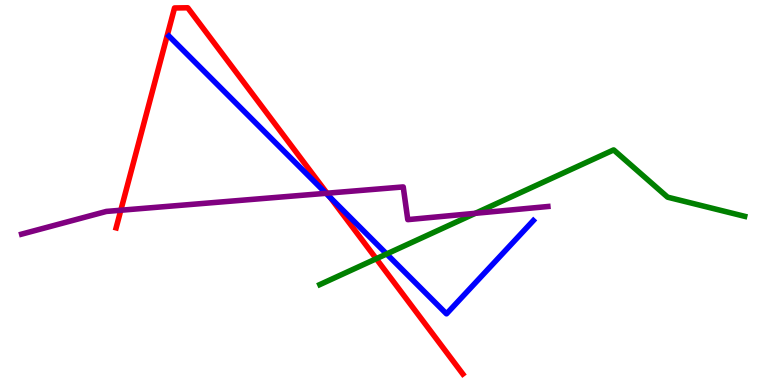[{'lines': ['blue', 'red'], 'intersections': [{'x': 4.26, 'y': 4.87}]}, {'lines': ['green', 'red'], 'intersections': [{'x': 4.85, 'y': 3.28}]}, {'lines': ['purple', 'red'], 'intersections': [{'x': 1.56, 'y': 4.54}, {'x': 4.22, 'y': 4.98}]}, {'lines': ['blue', 'green'], 'intersections': [{'x': 4.99, 'y': 3.4}]}, {'lines': ['blue', 'purple'], 'intersections': [{'x': 4.21, 'y': 4.98}]}, {'lines': ['green', 'purple'], 'intersections': [{'x': 6.13, 'y': 4.46}]}]